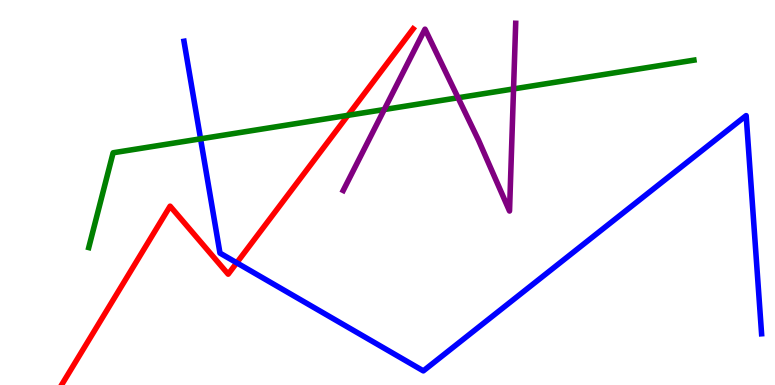[{'lines': ['blue', 'red'], 'intersections': [{'x': 3.05, 'y': 3.17}]}, {'lines': ['green', 'red'], 'intersections': [{'x': 4.49, 'y': 7.0}]}, {'lines': ['purple', 'red'], 'intersections': []}, {'lines': ['blue', 'green'], 'intersections': [{'x': 2.59, 'y': 6.39}]}, {'lines': ['blue', 'purple'], 'intersections': []}, {'lines': ['green', 'purple'], 'intersections': [{'x': 4.96, 'y': 7.15}, {'x': 5.91, 'y': 7.46}, {'x': 6.63, 'y': 7.69}]}]